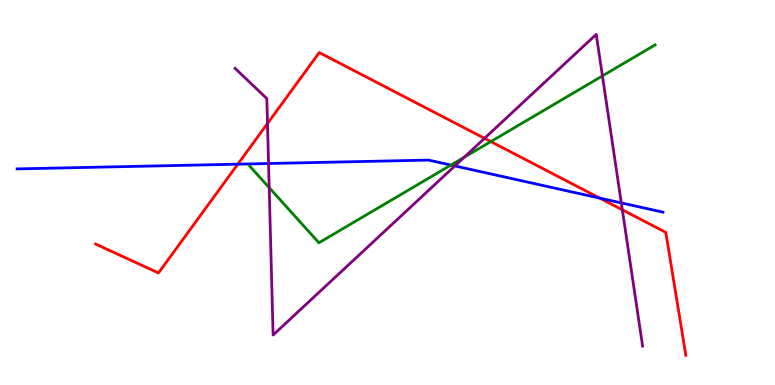[{'lines': ['blue', 'red'], 'intersections': [{'x': 3.07, 'y': 5.74}, {'x': 7.74, 'y': 4.85}]}, {'lines': ['green', 'red'], 'intersections': [{'x': 6.33, 'y': 6.32}]}, {'lines': ['purple', 'red'], 'intersections': [{'x': 3.45, 'y': 6.79}, {'x': 6.25, 'y': 6.41}, {'x': 8.03, 'y': 4.55}]}, {'lines': ['blue', 'green'], 'intersections': [{'x': 5.82, 'y': 5.71}]}, {'lines': ['blue', 'purple'], 'intersections': [{'x': 3.47, 'y': 5.75}, {'x': 5.87, 'y': 5.69}, {'x': 8.02, 'y': 4.73}]}, {'lines': ['green', 'purple'], 'intersections': [{'x': 3.47, 'y': 5.13}, {'x': 5.99, 'y': 5.91}, {'x': 7.77, 'y': 8.03}]}]